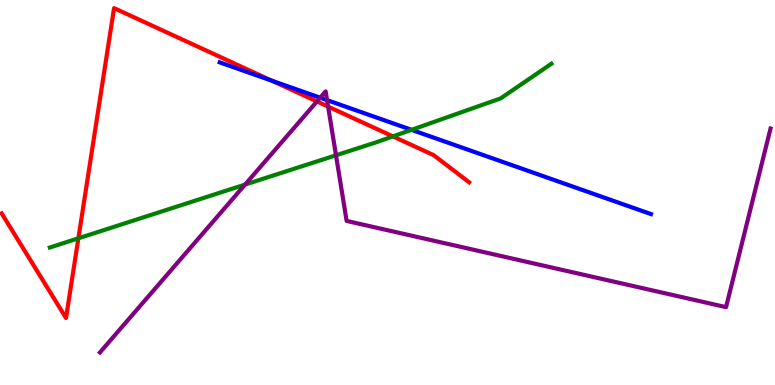[{'lines': ['blue', 'red'], 'intersections': [{'x': 3.51, 'y': 7.9}]}, {'lines': ['green', 'red'], 'intersections': [{'x': 1.01, 'y': 3.81}, {'x': 5.07, 'y': 6.46}]}, {'lines': ['purple', 'red'], 'intersections': [{'x': 4.09, 'y': 7.36}, {'x': 4.23, 'y': 7.23}]}, {'lines': ['blue', 'green'], 'intersections': [{'x': 5.31, 'y': 6.63}]}, {'lines': ['blue', 'purple'], 'intersections': [{'x': 4.13, 'y': 7.46}, {'x': 4.22, 'y': 7.4}]}, {'lines': ['green', 'purple'], 'intersections': [{'x': 3.16, 'y': 5.21}, {'x': 4.34, 'y': 5.97}]}]